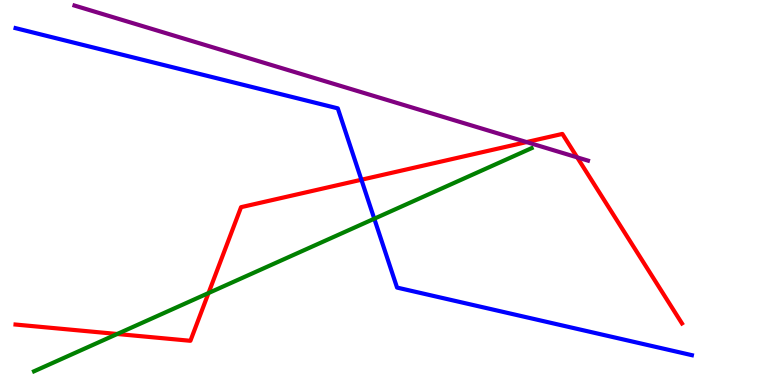[{'lines': ['blue', 'red'], 'intersections': [{'x': 4.66, 'y': 5.33}]}, {'lines': ['green', 'red'], 'intersections': [{'x': 1.51, 'y': 1.32}, {'x': 2.69, 'y': 2.39}]}, {'lines': ['purple', 'red'], 'intersections': [{'x': 6.79, 'y': 6.31}, {'x': 7.45, 'y': 5.91}]}, {'lines': ['blue', 'green'], 'intersections': [{'x': 4.83, 'y': 4.32}]}, {'lines': ['blue', 'purple'], 'intersections': []}, {'lines': ['green', 'purple'], 'intersections': []}]